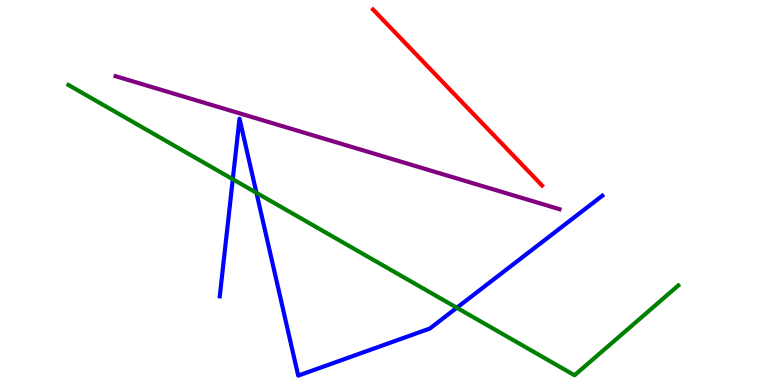[{'lines': ['blue', 'red'], 'intersections': []}, {'lines': ['green', 'red'], 'intersections': []}, {'lines': ['purple', 'red'], 'intersections': []}, {'lines': ['blue', 'green'], 'intersections': [{'x': 3.0, 'y': 5.34}, {'x': 3.31, 'y': 4.99}, {'x': 5.89, 'y': 2.01}]}, {'lines': ['blue', 'purple'], 'intersections': []}, {'lines': ['green', 'purple'], 'intersections': []}]